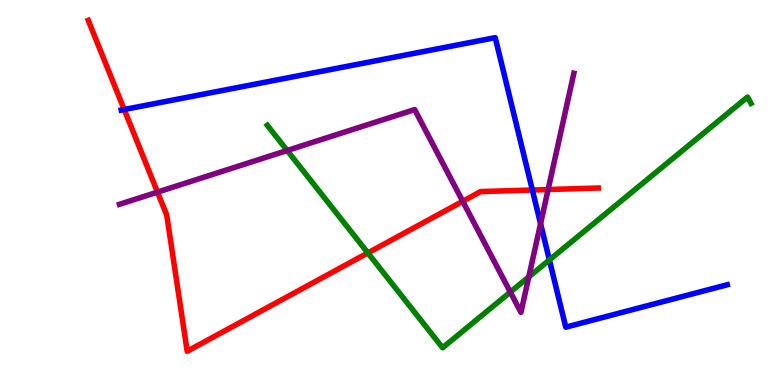[{'lines': ['blue', 'red'], 'intersections': [{'x': 1.6, 'y': 7.16}, {'x': 6.87, 'y': 5.06}]}, {'lines': ['green', 'red'], 'intersections': [{'x': 4.75, 'y': 3.43}]}, {'lines': ['purple', 'red'], 'intersections': [{'x': 2.03, 'y': 5.01}, {'x': 5.97, 'y': 4.77}, {'x': 7.07, 'y': 5.08}]}, {'lines': ['blue', 'green'], 'intersections': [{'x': 7.09, 'y': 3.25}]}, {'lines': ['blue', 'purple'], 'intersections': [{'x': 6.98, 'y': 4.19}]}, {'lines': ['green', 'purple'], 'intersections': [{'x': 3.71, 'y': 6.09}, {'x': 6.58, 'y': 2.41}, {'x': 6.82, 'y': 2.81}]}]